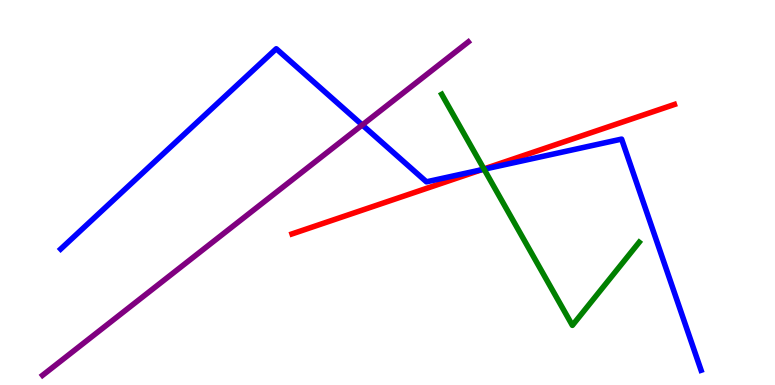[{'lines': ['blue', 'red'], 'intersections': [{'x': 6.21, 'y': 5.59}]}, {'lines': ['green', 'red'], 'intersections': [{'x': 6.24, 'y': 5.61}]}, {'lines': ['purple', 'red'], 'intersections': []}, {'lines': ['blue', 'green'], 'intersections': [{'x': 6.25, 'y': 5.6}]}, {'lines': ['blue', 'purple'], 'intersections': [{'x': 4.67, 'y': 6.75}]}, {'lines': ['green', 'purple'], 'intersections': []}]